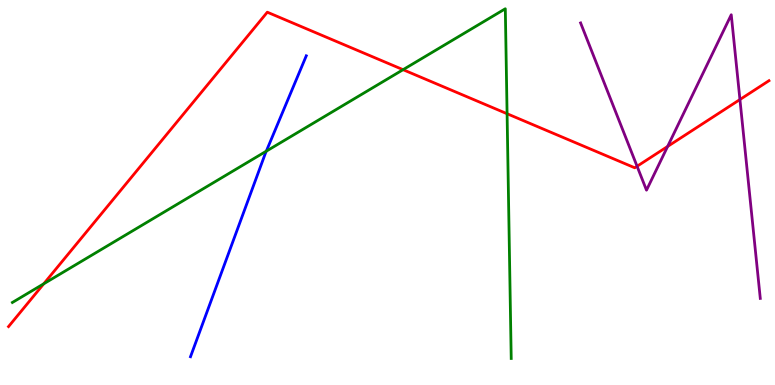[{'lines': ['blue', 'red'], 'intersections': []}, {'lines': ['green', 'red'], 'intersections': [{'x': 0.565, 'y': 2.63}, {'x': 5.2, 'y': 8.19}, {'x': 6.54, 'y': 7.05}]}, {'lines': ['purple', 'red'], 'intersections': [{'x': 8.22, 'y': 5.68}, {'x': 8.61, 'y': 6.2}, {'x': 9.55, 'y': 7.41}]}, {'lines': ['blue', 'green'], 'intersections': [{'x': 3.44, 'y': 6.07}]}, {'lines': ['blue', 'purple'], 'intersections': []}, {'lines': ['green', 'purple'], 'intersections': []}]